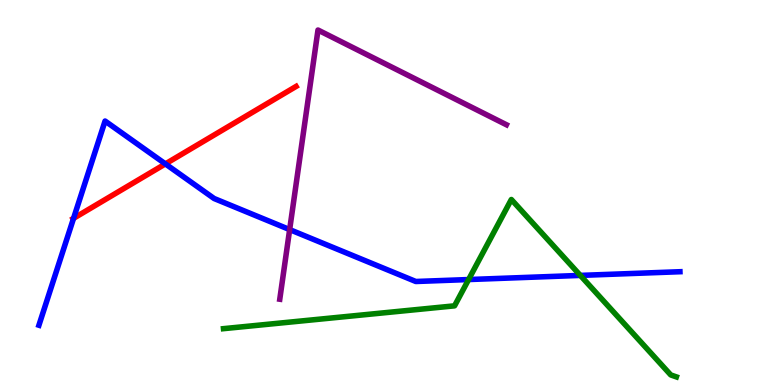[{'lines': ['blue', 'red'], 'intersections': [{'x': 0.949, 'y': 4.33}, {'x': 2.13, 'y': 5.74}]}, {'lines': ['green', 'red'], 'intersections': []}, {'lines': ['purple', 'red'], 'intersections': []}, {'lines': ['blue', 'green'], 'intersections': [{'x': 6.05, 'y': 2.74}, {'x': 7.49, 'y': 2.85}]}, {'lines': ['blue', 'purple'], 'intersections': [{'x': 3.74, 'y': 4.04}]}, {'lines': ['green', 'purple'], 'intersections': []}]